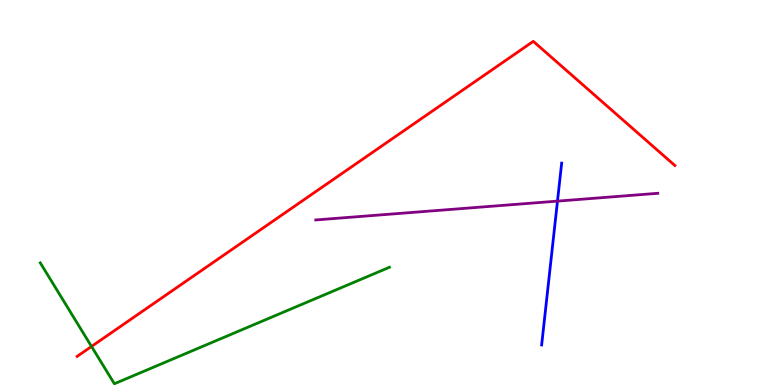[{'lines': ['blue', 'red'], 'intersections': []}, {'lines': ['green', 'red'], 'intersections': [{'x': 1.18, 'y': 1.0}]}, {'lines': ['purple', 'red'], 'intersections': []}, {'lines': ['blue', 'green'], 'intersections': []}, {'lines': ['blue', 'purple'], 'intersections': [{'x': 7.19, 'y': 4.78}]}, {'lines': ['green', 'purple'], 'intersections': []}]